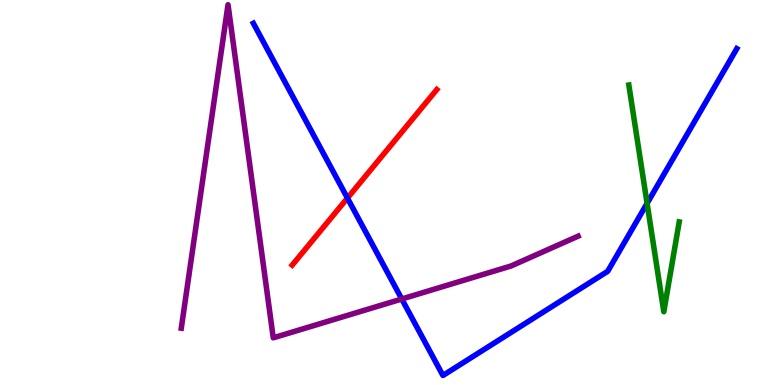[{'lines': ['blue', 'red'], 'intersections': [{'x': 4.48, 'y': 4.86}]}, {'lines': ['green', 'red'], 'intersections': []}, {'lines': ['purple', 'red'], 'intersections': []}, {'lines': ['blue', 'green'], 'intersections': [{'x': 8.35, 'y': 4.72}]}, {'lines': ['blue', 'purple'], 'intersections': [{'x': 5.18, 'y': 2.23}]}, {'lines': ['green', 'purple'], 'intersections': []}]